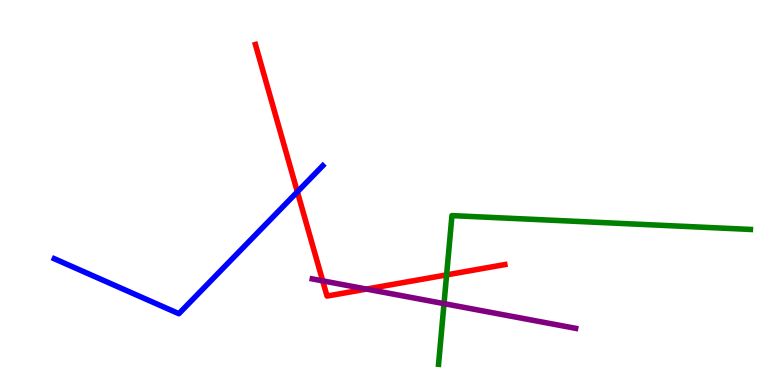[{'lines': ['blue', 'red'], 'intersections': [{'x': 3.84, 'y': 5.02}]}, {'lines': ['green', 'red'], 'intersections': [{'x': 5.76, 'y': 2.86}]}, {'lines': ['purple', 'red'], 'intersections': [{'x': 4.16, 'y': 2.7}, {'x': 4.73, 'y': 2.49}]}, {'lines': ['blue', 'green'], 'intersections': []}, {'lines': ['blue', 'purple'], 'intersections': []}, {'lines': ['green', 'purple'], 'intersections': [{'x': 5.73, 'y': 2.11}]}]